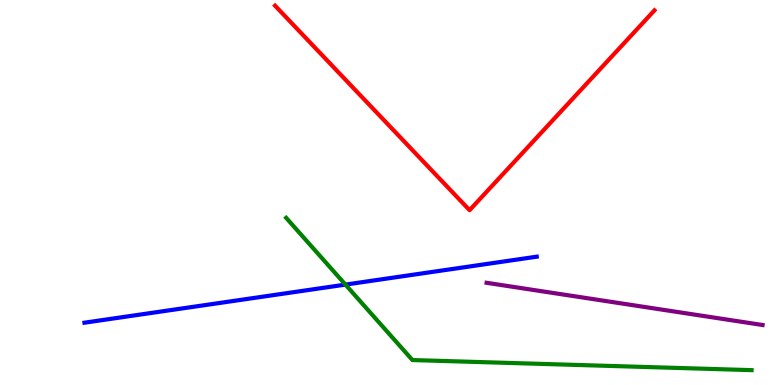[{'lines': ['blue', 'red'], 'intersections': []}, {'lines': ['green', 'red'], 'intersections': []}, {'lines': ['purple', 'red'], 'intersections': []}, {'lines': ['blue', 'green'], 'intersections': [{'x': 4.46, 'y': 2.61}]}, {'lines': ['blue', 'purple'], 'intersections': []}, {'lines': ['green', 'purple'], 'intersections': []}]